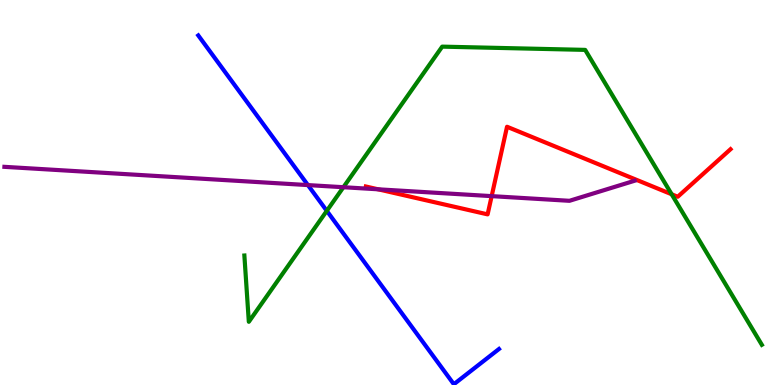[{'lines': ['blue', 'red'], 'intersections': []}, {'lines': ['green', 'red'], 'intersections': [{'x': 8.67, 'y': 4.95}]}, {'lines': ['purple', 'red'], 'intersections': [{'x': 4.88, 'y': 5.08}, {'x': 6.34, 'y': 4.91}]}, {'lines': ['blue', 'green'], 'intersections': [{'x': 4.22, 'y': 4.52}]}, {'lines': ['blue', 'purple'], 'intersections': [{'x': 3.97, 'y': 5.19}]}, {'lines': ['green', 'purple'], 'intersections': [{'x': 4.43, 'y': 5.14}]}]